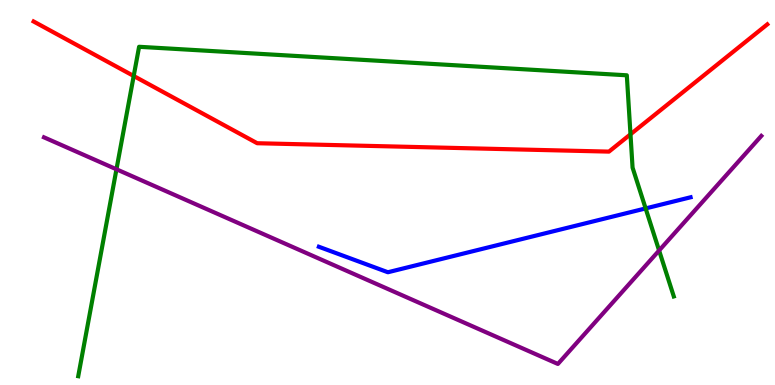[{'lines': ['blue', 'red'], 'intersections': []}, {'lines': ['green', 'red'], 'intersections': [{'x': 1.73, 'y': 8.03}, {'x': 8.14, 'y': 6.51}]}, {'lines': ['purple', 'red'], 'intersections': []}, {'lines': ['blue', 'green'], 'intersections': [{'x': 8.33, 'y': 4.59}]}, {'lines': ['blue', 'purple'], 'intersections': []}, {'lines': ['green', 'purple'], 'intersections': [{'x': 1.5, 'y': 5.6}, {'x': 8.5, 'y': 3.49}]}]